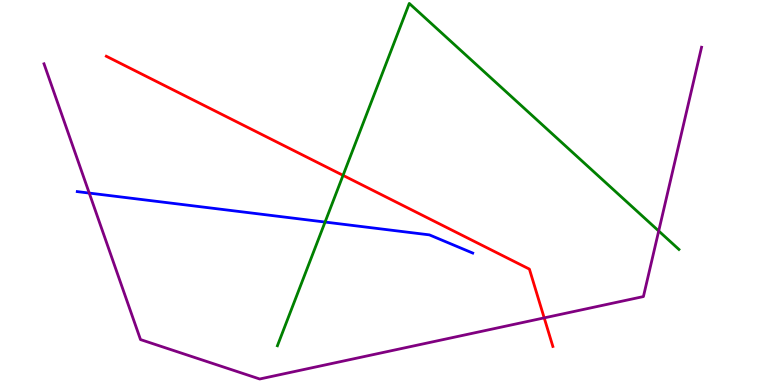[{'lines': ['blue', 'red'], 'intersections': []}, {'lines': ['green', 'red'], 'intersections': [{'x': 4.43, 'y': 5.45}]}, {'lines': ['purple', 'red'], 'intersections': [{'x': 7.02, 'y': 1.74}]}, {'lines': ['blue', 'green'], 'intersections': [{'x': 4.19, 'y': 4.23}]}, {'lines': ['blue', 'purple'], 'intersections': [{'x': 1.15, 'y': 4.99}]}, {'lines': ['green', 'purple'], 'intersections': [{'x': 8.5, 'y': 4.0}]}]